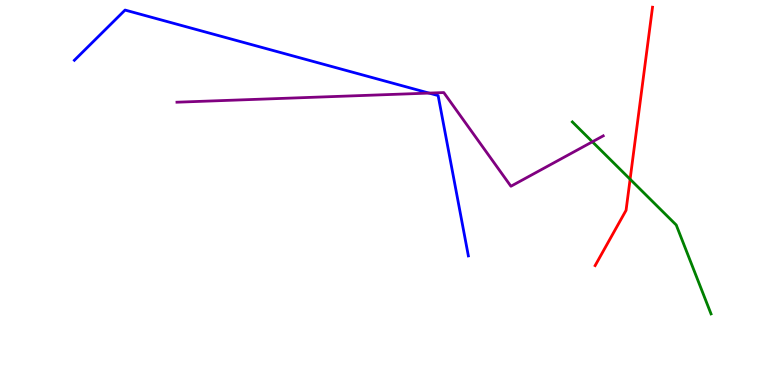[{'lines': ['blue', 'red'], 'intersections': []}, {'lines': ['green', 'red'], 'intersections': [{'x': 8.13, 'y': 5.34}]}, {'lines': ['purple', 'red'], 'intersections': []}, {'lines': ['blue', 'green'], 'intersections': []}, {'lines': ['blue', 'purple'], 'intersections': [{'x': 5.54, 'y': 7.58}]}, {'lines': ['green', 'purple'], 'intersections': [{'x': 7.64, 'y': 6.32}]}]